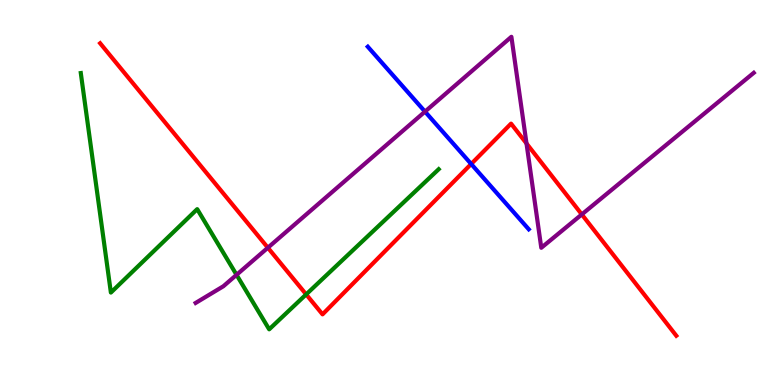[{'lines': ['blue', 'red'], 'intersections': [{'x': 6.08, 'y': 5.74}]}, {'lines': ['green', 'red'], 'intersections': [{'x': 3.95, 'y': 2.35}]}, {'lines': ['purple', 'red'], 'intersections': [{'x': 3.46, 'y': 3.57}, {'x': 6.79, 'y': 6.27}, {'x': 7.51, 'y': 4.43}]}, {'lines': ['blue', 'green'], 'intersections': []}, {'lines': ['blue', 'purple'], 'intersections': [{'x': 5.48, 'y': 7.1}]}, {'lines': ['green', 'purple'], 'intersections': [{'x': 3.05, 'y': 2.86}]}]